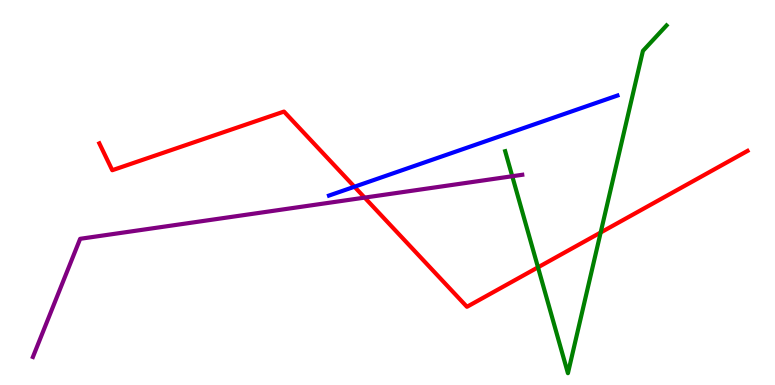[{'lines': ['blue', 'red'], 'intersections': [{'x': 4.57, 'y': 5.15}]}, {'lines': ['green', 'red'], 'intersections': [{'x': 6.94, 'y': 3.06}, {'x': 7.75, 'y': 3.96}]}, {'lines': ['purple', 'red'], 'intersections': [{'x': 4.7, 'y': 4.87}]}, {'lines': ['blue', 'green'], 'intersections': []}, {'lines': ['blue', 'purple'], 'intersections': []}, {'lines': ['green', 'purple'], 'intersections': [{'x': 6.61, 'y': 5.42}]}]